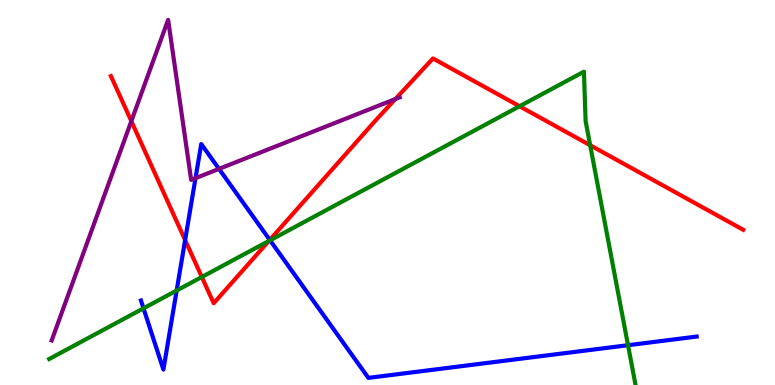[{'lines': ['blue', 'red'], 'intersections': [{'x': 2.39, 'y': 3.76}, {'x': 3.48, 'y': 3.77}]}, {'lines': ['green', 'red'], 'intersections': [{'x': 2.6, 'y': 2.81}, {'x': 3.47, 'y': 3.74}, {'x': 6.7, 'y': 7.24}, {'x': 7.62, 'y': 6.23}]}, {'lines': ['purple', 'red'], 'intersections': [{'x': 1.69, 'y': 6.85}, {'x': 5.1, 'y': 7.43}]}, {'lines': ['blue', 'green'], 'intersections': [{'x': 1.85, 'y': 1.99}, {'x': 2.28, 'y': 2.45}, {'x': 3.48, 'y': 3.76}, {'x': 8.1, 'y': 1.03}]}, {'lines': ['blue', 'purple'], 'intersections': [{'x': 2.52, 'y': 5.37}, {'x': 2.83, 'y': 5.61}]}, {'lines': ['green', 'purple'], 'intersections': []}]